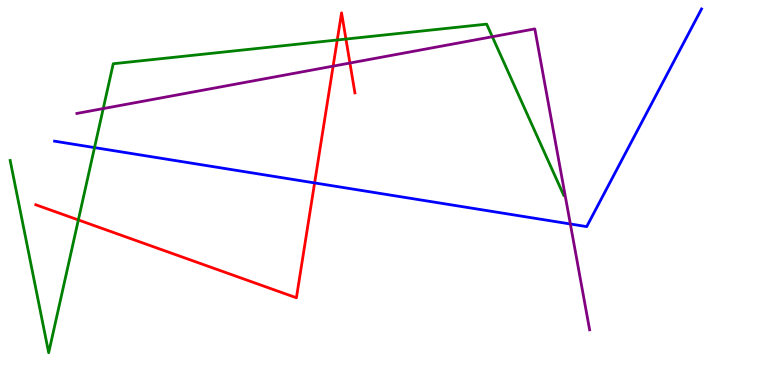[{'lines': ['blue', 'red'], 'intersections': [{'x': 4.06, 'y': 5.25}]}, {'lines': ['green', 'red'], 'intersections': [{'x': 1.01, 'y': 4.29}, {'x': 4.35, 'y': 8.96}, {'x': 4.46, 'y': 8.99}]}, {'lines': ['purple', 'red'], 'intersections': [{'x': 4.3, 'y': 8.28}, {'x': 4.52, 'y': 8.36}]}, {'lines': ['blue', 'green'], 'intersections': [{'x': 1.22, 'y': 6.17}]}, {'lines': ['blue', 'purple'], 'intersections': [{'x': 7.36, 'y': 4.18}]}, {'lines': ['green', 'purple'], 'intersections': [{'x': 1.33, 'y': 7.18}, {'x': 6.35, 'y': 9.05}]}]